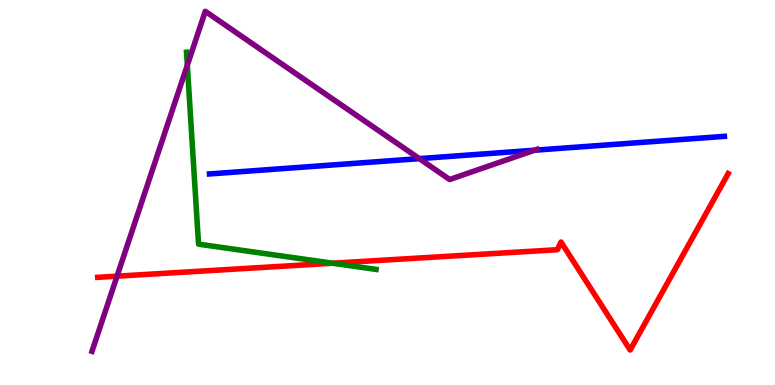[{'lines': ['blue', 'red'], 'intersections': []}, {'lines': ['green', 'red'], 'intersections': [{'x': 4.29, 'y': 3.16}]}, {'lines': ['purple', 'red'], 'intersections': [{'x': 1.51, 'y': 2.83}]}, {'lines': ['blue', 'green'], 'intersections': []}, {'lines': ['blue', 'purple'], 'intersections': [{'x': 5.41, 'y': 5.88}, {'x': 6.9, 'y': 6.1}]}, {'lines': ['green', 'purple'], 'intersections': [{'x': 2.42, 'y': 8.31}]}]